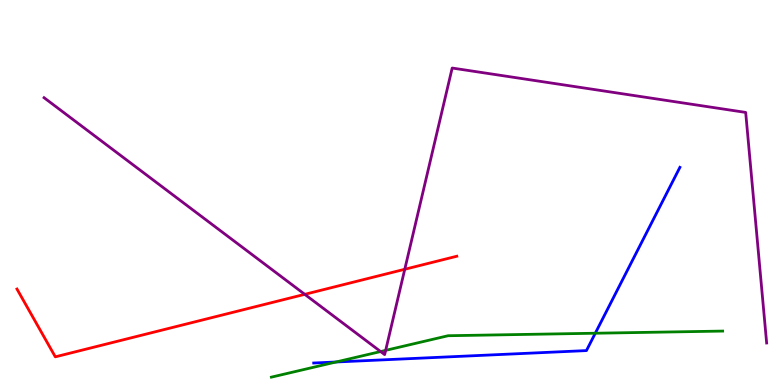[{'lines': ['blue', 'red'], 'intersections': []}, {'lines': ['green', 'red'], 'intersections': []}, {'lines': ['purple', 'red'], 'intersections': [{'x': 3.93, 'y': 2.36}, {'x': 5.22, 'y': 3.01}]}, {'lines': ['blue', 'green'], 'intersections': [{'x': 4.34, 'y': 0.598}, {'x': 7.68, 'y': 1.34}]}, {'lines': ['blue', 'purple'], 'intersections': []}, {'lines': ['green', 'purple'], 'intersections': [{'x': 4.91, 'y': 0.869}, {'x': 4.98, 'y': 0.9}]}]